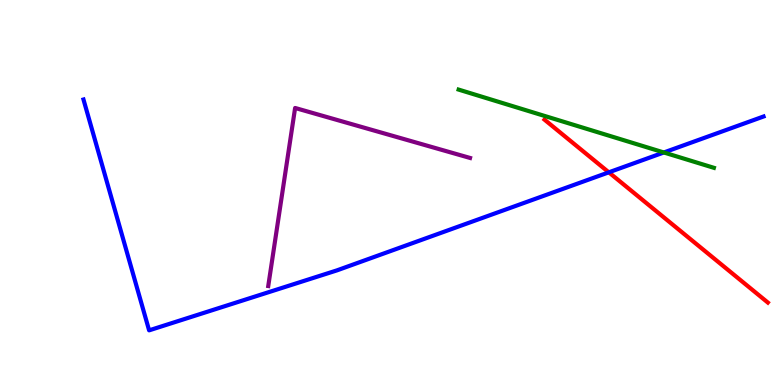[{'lines': ['blue', 'red'], 'intersections': [{'x': 7.86, 'y': 5.52}]}, {'lines': ['green', 'red'], 'intersections': []}, {'lines': ['purple', 'red'], 'intersections': []}, {'lines': ['blue', 'green'], 'intersections': [{'x': 8.57, 'y': 6.04}]}, {'lines': ['blue', 'purple'], 'intersections': []}, {'lines': ['green', 'purple'], 'intersections': []}]